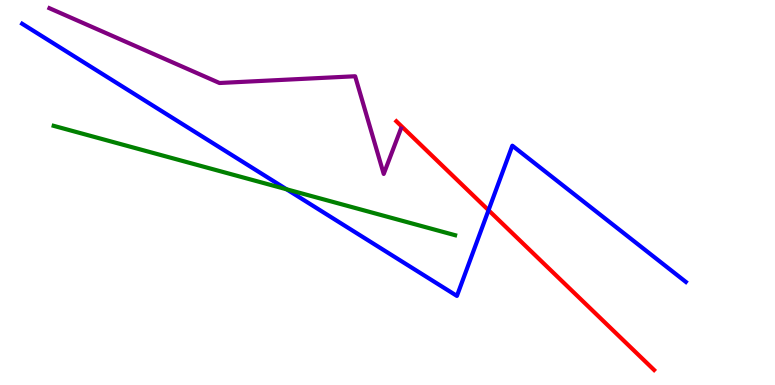[{'lines': ['blue', 'red'], 'intersections': [{'x': 6.3, 'y': 4.54}]}, {'lines': ['green', 'red'], 'intersections': []}, {'lines': ['purple', 'red'], 'intersections': []}, {'lines': ['blue', 'green'], 'intersections': [{'x': 3.7, 'y': 5.08}]}, {'lines': ['blue', 'purple'], 'intersections': []}, {'lines': ['green', 'purple'], 'intersections': []}]